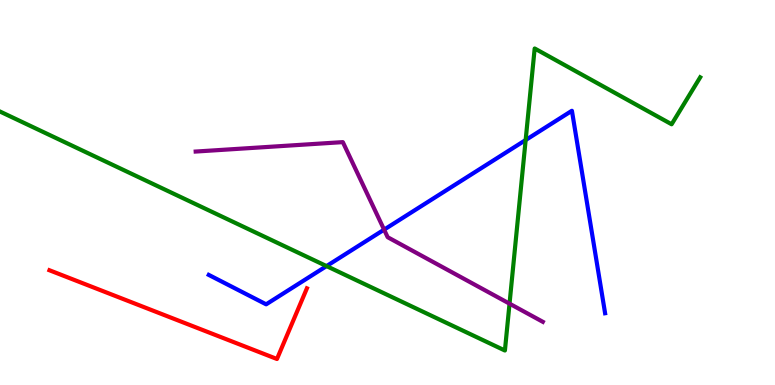[{'lines': ['blue', 'red'], 'intersections': []}, {'lines': ['green', 'red'], 'intersections': []}, {'lines': ['purple', 'red'], 'intersections': []}, {'lines': ['blue', 'green'], 'intersections': [{'x': 4.21, 'y': 3.09}, {'x': 6.78, 'y': 6.36}]}, {'lines': ['blue', 'purple'], 'intersections': [{'x': 4.96, 'y': 4.04}]}, {'lines': ['green', 'purple'], 'intersections': [{'x': 6.57, 'y': 2.11}]}]